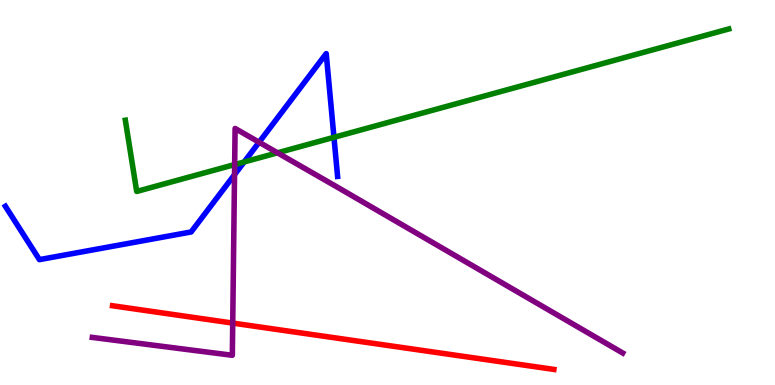[{'lines': ['blue', 'red'], 'intersections': []}, {'lines': ['green', 'red'], 'intersections': []}, {'lines': ['purple', 'red'], 'intersections': [{'x': 3.0, 'y': 1.61}]}, {'lines': ['blue', 'green'], 'intersections': [{'x': 3.15, 'y': 5.79}, {'x': 4.31, 'y': 6.43}]}, {'lines': ['blue', 'purple'], 'intersections': [{'x': 3.03, 'y': 5.46}, {'x': 3.34, 'y': 6.31}]}, {'lines': ['green', 'purple'], 'intersections': [{'x': 3.03, 'y': 5.73}, {'x': 3.58, 'y': 6.03}]}]